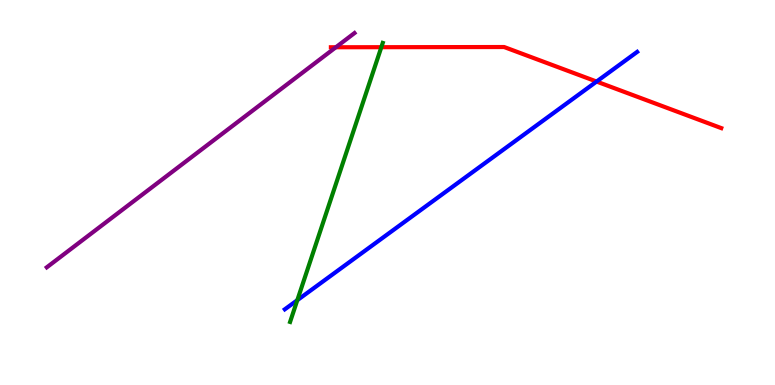[{'lines': ['blue', 'red'], 'intersections': [{'x': 7.7, 'y': 7.88}]}, {'lines': ['green', 'red'], 'intersections': [{'x': 4.92, 'y': 8.77}]}, {'lines': ['purple', 'red'], 'intersections': [{'x': 4.33, 'y': 8.77}]}, {'lines': ['blue', 'green'], 'intersections': [{'x': 3.84, 'y': 2.2}]}, {'lines': ['blue', 'purple'], 'intersections': []}, {'lines': ['green', 'purple'], 'intersections': []}]